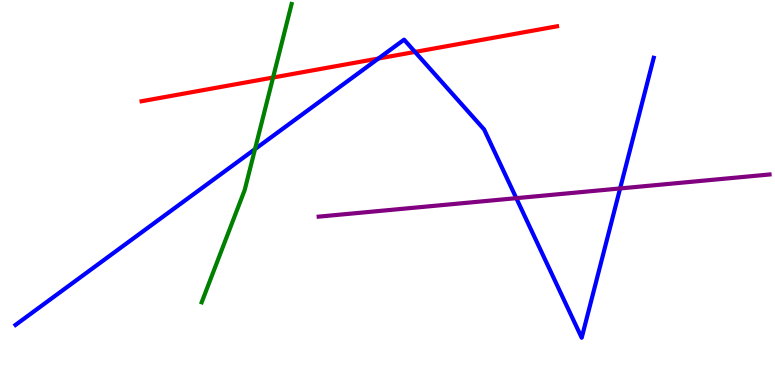[{'lines': ['blue', 'red'], 'intersections': [{'x': 4.88, 'y': 8.48}, {'x': 5.35, 'y': 8.65}]}, {'lines': ['green', 'red'], 'intersections': [{'x': 3.52, 'y': 7.99}]}, {'lines': ['purple', 'red'], 'intersections': []}, {'lines': ['blue', 'green'], 'intersections': [{'x': 3.29, 'y': 6.13}]}, {'lines': ['blue', 'purple'], 'intersections': [{'x': 6.66, 'y': 4.85}, {'x': 8.0, 'y': 5.11}]}, {'lines': ['green', 'purple'], 'intersections': []}]